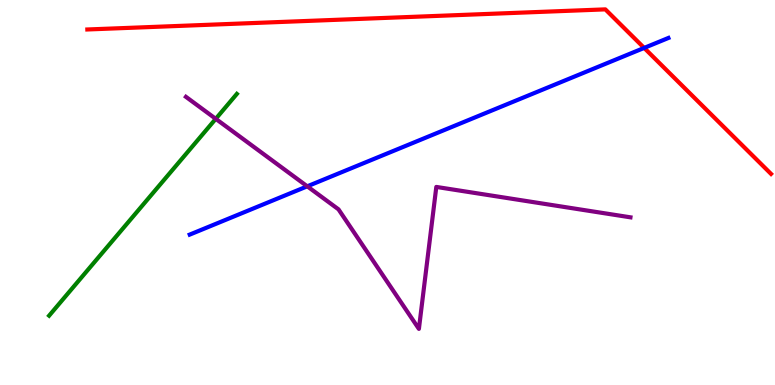[{'lines': ['blue', 'red'], 'intersections': [{'x': 8.31, 'y': 8.76}]}, {'lines': ['green', 'red'], 'intersections': []}, {'lines': ['purple', 'red'], 'intersections': []}, {'lines': ['blue', 'green'], 'intersections': []}, {'lines': ['blue', 'purple'], 'intersections': [{'x': 3.96, 'y': 5.16}]}, {'lines': ['green', 'purple'], 'intersections': [{'x': 2.78, 'y': 6.91}]}]